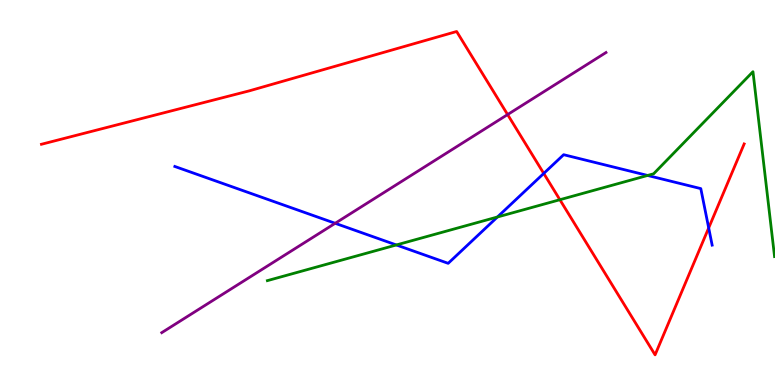[{'lines': ['blue', 'red'], 'intersections': [{'x': 7.02, 'y': 5.5}, {'x': 9.14, 'y': 4.08}]}, {'lines': ['green', 'red'], 'intersections': [{'x': 7.22, 'y': 4.81}]}, {'lines': ['purple', 'red'], 'intersections': [{'x': 6.55, 'y': 7.02}]}, {'lines': ['blue', 'green'], 'intersections': [{'x': 5.11, 'y': 3.64}, {'x': 6.42, 'y': 4.36}, {'x': 8.36, 'y': 5.44}]}, {'lines': ['blue', 'purple'], 'intersections': [{'x': 4.33, 'y': 4.2}]}, {'lines': ['green', 'purple'], 'intersections': []}]